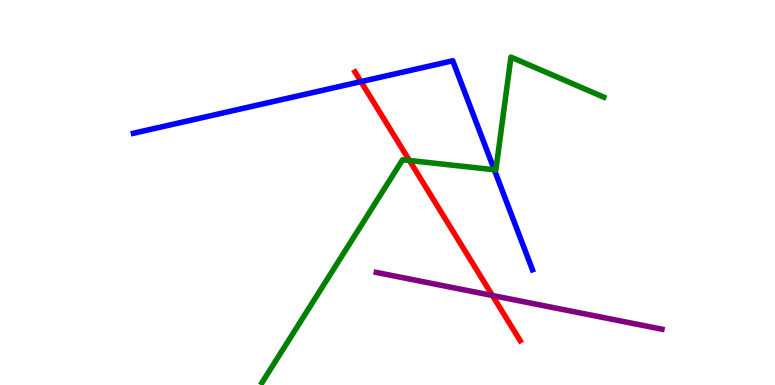[{'lines': ['blue', 'red'], 'intersections': [{'x': 4.66, 'y': 7.88}]}, {'lines': ['green', 'red'], 'intersections': [{'x': 5.28, 'y': 5.83}]}, {'lines': ['purple', 'red'], 'intersections': [{'x': 6.35, 'y': 2.32}]}, {'lines': ['blue', 'green'], 'intersections': [{'x': 6.38, 'y': 5.59}]}, {'lines': ['blue', 'purple'], 'intersections': []}, {'lines': ['green', 'purple'], 'intersections': []}]